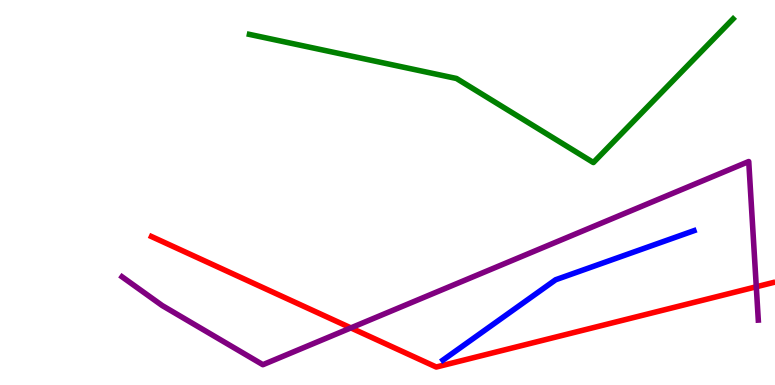[{'lines': ['blue', 'red'], 'intersections': []}, {'lines': ['green', 'red'], 'intersections': []}, {'lines': ['purple', 'red'], 'intersections': [{'x': 4.53, 'y': 1.48}, {'x': 9.76, 'y': 2.55}]}, {'lines': ['blue', 'green'], 'intersections': []}, {'lines': ['blue', 'purple'], 'intersections': []}, {'lines': ['green', 'purple'], 'intersections': []}]